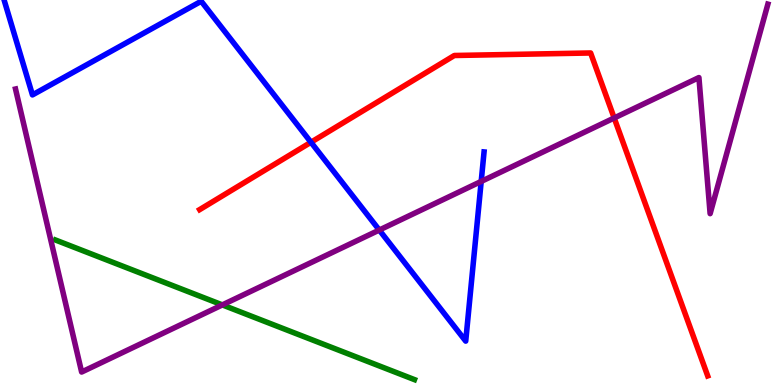[{'lines': ['blue', 'red'], 'intersections': [{'x': 4.01, 'y': 6.3}]}, {'lines': ['green', 'red'], 'intersections': []}, {'lines': ['purple', 'red'], 'intersections': [{'x': 7.93, 'y': 6.94}]}, {'lines': ['blue', 'green'], 'intersections': []}, {'lines': ['blue', 'purple'], 'intersections': [{'x': 4.89, 'y': 4.02}, {'x': 6.21, 'y': 5.29}]}, {'lines': ['green', 'purple'], 'intersections': [{'x': 2.87, 'y': 2.08}]}]